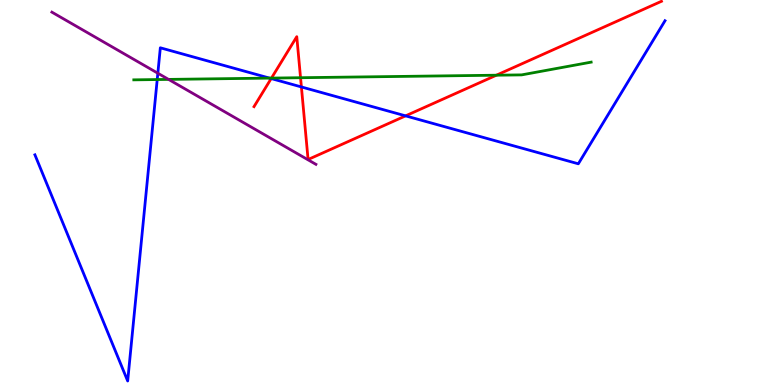[{'lines': ['blue', 'red'], 'intersections': [{'x': 3.5, 'y': 7.96}, {'x': 3.89, 'y': 7.74}, {'x': 5.23, 'y': 6.99}]}, {'lines': ['green', 'red'], 'intersections': [{'x': 3.5, 'y': 7.97}, {'x': 3.88, 'y': 7.98}, {'x': 6.4, 'y': 8.05}]}, {'lines': ['purple', 'red'], 'intersections': []}, {'lines': ['blue', 'green'], 'intersections': [{'x': 2.03, 'y': 7.93}, {'x': 3.48, 'y': 7.97}]}, {'lines': ['blue', 'purple'], 'intersections': [{'x': 2.04, 'y': 8.1}]}, {'lines': ['green', 'purple'], 'intersections': [{'x': 2.17, 'y': 7.94}]}]